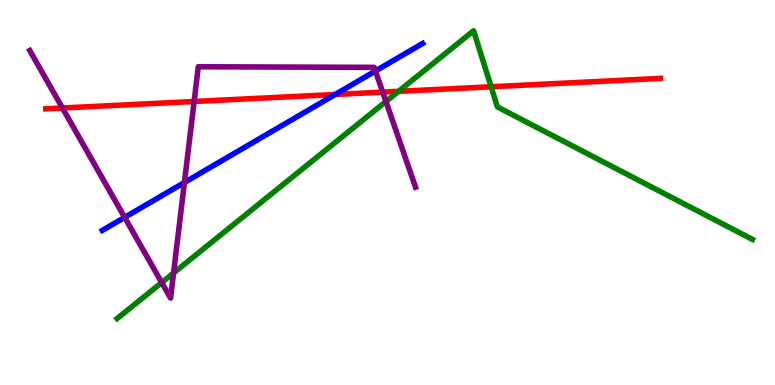[{'lines': ['blue', 'red'], 'intersections': [{'x': 4.33, 'y': 7.55}]}, {'lines': ['green', 'red'], 'intersections': [{'x': 5.14, 'y': 7.63}, {'x': 6.34, 'y': 7.75}]}, {'lines': ['purple', 'red'], 'intersections': [{'x': 0.806, 'y': 7.19}, {'x': 2.5, 'y': 7.36}, {'x': 4.94, 'y': 7.61}]}, {'lines': ['blue', 'green'], 'intersections': []}, {'lines': ['blue', 'purple'], 'intersections': [{'x': 1.61, 'y': 4.35}, {'x': 2.38, 'y': 5.26}, {'x': 4.84, 'y': 8.16}]}, {'lines': ['green', 'purple'], 'intersections': [{'x': 2.09, 'y': 2.66}, {'x': 2.24, 'y': 2.91}, {'x': 4.98, 'y': 7.36}]}]